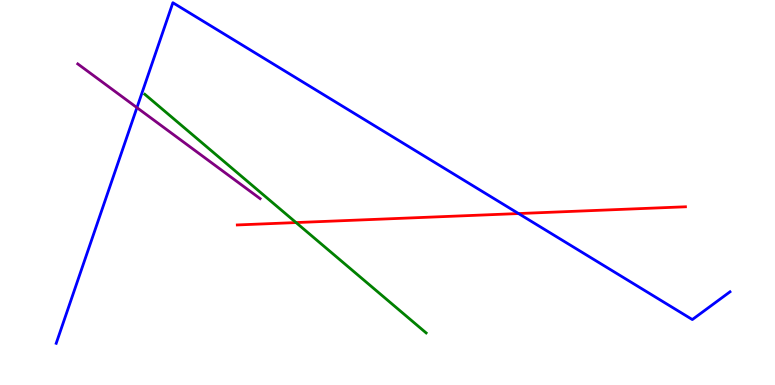[{'lines': ['blue', 'red'], 'intersections': [{'x': 6.69, 'y': 4.45}]}, {'lines': ['green', 'red'], 'intersections': [{'x': 3.82, 'y': 4.22}]}, {'lines': ['purple', 'red'], 'intersections': []}, {'lines': ['blue', 'green'], 'intersections': []}, {'lines': ['blue', 'purple'], 'intersections': [{'x': 1.77, 'y': 7.2}]}, {'lines': ['green', 'purple'], 'intersections': []}]